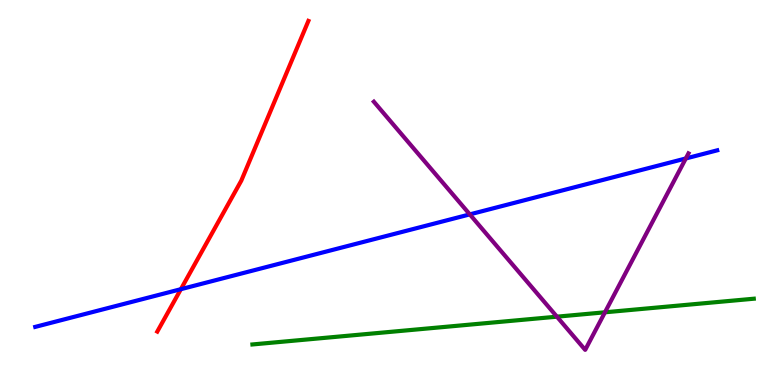[{'lines': ['blue', 'red'], 'intersections': [{'x': 2.33, 'y': 2.49}]}, {'lines': ['green', 'red'], 'intersections': []}, {'lines': ['purple', 'red'], 'intersections': []}, {'lines': ['blue', 'green'], 'intersections': []}, {'lines': ['blue', 'purple'], 'intersections': [{'x': 6.06, 'y': 4.43}, {'x': 8.85, 'y': 5.88}]}, {'lines': ['green', 'purple'], 'intersections': [{'x': 7.19, 'y': 1.77}, {'x': 7.81, 'y': 1.89}]}]